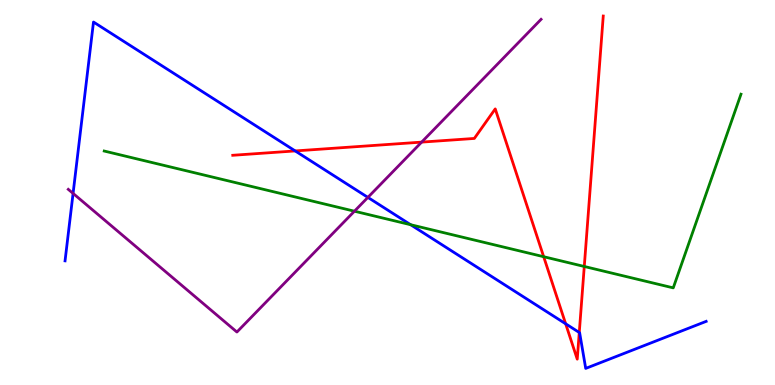[{'lines': ['blue', 'red'], 'intersections': [{'x': 3.81, 'y': 6.08}, {'x': 7.3, 'y': 1.59}, {'x': 7.47, 'y': 1.36}]}, {'lines': ['green', 'red'], 'intersections': [{'x': 7.02, 'y': 3.33}, {'x': 7.54, 'y': 3.08}]}, {'lines': ['purple', 'red'], 'intersections': [{'x': 5.44, 'y': 6.31}]}, {'lines': ['blue', 'green'], 'intersections': [{'x': 5.3, 'y': 4.16}]}, {'lines': ['blue', 'purple'], 'intersections': [{'x': 0.943, 'y': 4.98}, {'x': 4.75, 'y': 4.87}]}, {'lines': ['green', 'purple'], 'intersections': [{'x': 4.57, 'y': 4.51}]}]